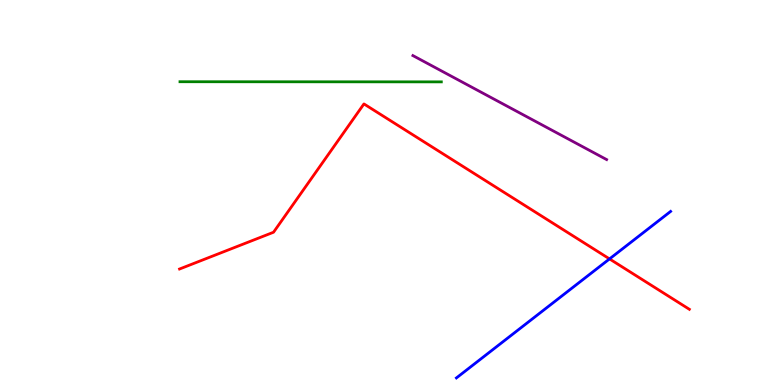[{'lines': ['blue', 'red'], 'intersections': [{'x': 7.86, 'y': 3.28}]}, {'lines': ['green', 'red'], 'intersections': []}, {'lines': ['purple', 'red'], 'intersections': []}, {'lines': ['blue', 'green'], 'intersections': []}, {'lines': ['blue', 'purple'], 'intersections': []}, {'lines': ['green', 'purple'], 'intersections': []}]